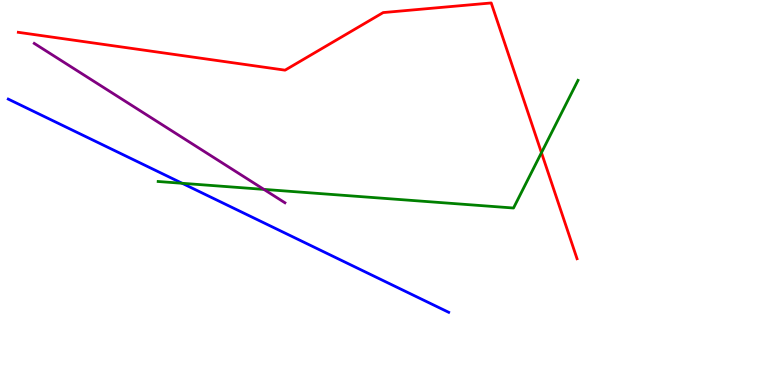[{'lines': ['blue', 'red'], 'intersections': []}, {'lines': ['green', 'red'], 'intersections': [{'x': 6.99, 'y': 6.03}]}, {'lines': ['purple', 'red'], 'intersections': []}, {'lines': ['blue', 'green'], 'intersections': [{'x': 2.35, 'y': 5.24}]}, {'lines': ['blue', 'purple'], 'intersections': []}, {'lines': ['green', 'purple'], 'intersections': [{'x': 3.4, 'y': 5.08}]}]